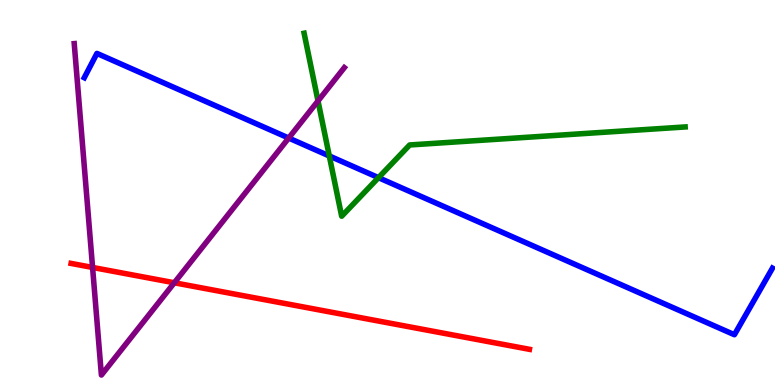[{'lines': ['blue', 'red'], 'intersections': []}, {'lines': ['green', 'red'], 'intersections': []}, {'lines': ['purple', 'red'], 'intersections': [{'x': 1.19, 'y': 3.05}, {'x': 2.25, 'y': 2.66}]}, {'lines': ['blue', 'green'], 'intersections': [{'x': 4.25, 'y': 5.95}, {'x': 4.88, 'y': 5.39}]}, {'lines': ['blue', 'purple'], 'intersections': [{'x': 3.73, 'y': 6.41}]}, {'lines': ['green', 'purple'], 'intersections': [{'x': 4.1, 'y': 7.38}]}]